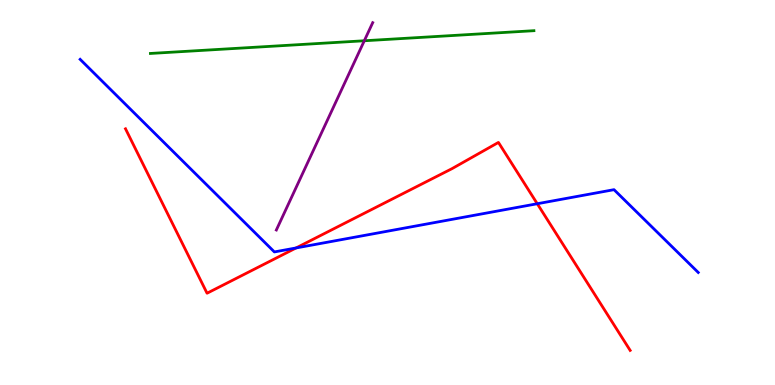[{'lines': ['blue', 'red'], 'intersections': [{'x': 3.82, 'y': 3.56}, {'x': 6.93, 'y': 4.71}]}, {'lines': ['green', 'red'], 'intersections': []}, {'lines': ['purple', 'red'], 'intersections': []}, {'lines': ['blue', 'green'], 'intersections': []}, {'lines': ['blue', 'purple'], 'intersections': []}, {'lines': ['green', 'purple'], 'intersections': [{'x': 4.7, 'y': 8.94}]}]